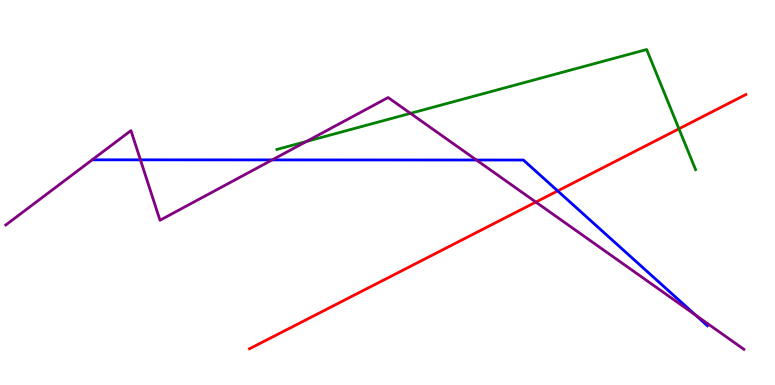[{'lines': ['blue', 'red'], 'intersections': [{'x': 7.2, 'y': 5.04}]}, {'lines': ['green', 'red'], 'intersections': [{'x': 8.76, 'y': 6.65}]}, {'lines': ['purple', 'red'], 'intersections': [{'x': 6.91, 'y': 4.75}]}, {'lines': ['blue', 'green'], 'intersections': []}, {'lines': ['blue', 'purple'], 'intersections': [{'x': 1.81, 'y': 5.85}, {'x': 3.51, 'y': 5.85}, {'x': 6.15, 'y': 5.84}, {'x': 8.98, 'y': 1.81}]}, {'lines': ['green', 'purple'], 'intersections': [{'x': 3.95, 'y': 6.33}, {'x': 5.3, 'y': 7.06}]}]